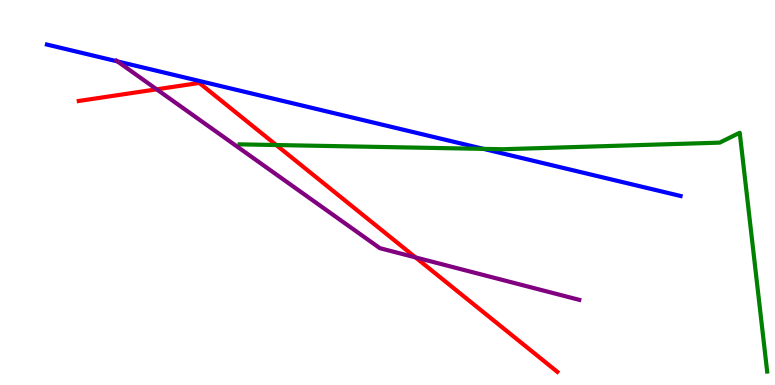[{'lines': ['blue', 'red'], 'intersections': []}, {'lines': ['green', 'red'], 'intersections': [{'x': 3.56, 'y': 6.23}]}, {'lines': ['purple', 'red'], 'intersections': [{'x': 2.02, 'y': 7.68}, {'x': 5.36, 'y': 3.31}]}, {'lines': ['blue', 'green'], 'intersections': [{'x': 6.24, 'y': 6.13}]}, {'lines': ['blue', 'purple'], 'intersections': [{'x': 1.52, 'y': 8.41}]}, {'lines': ['green', 'purple'], 'intersections': []}]